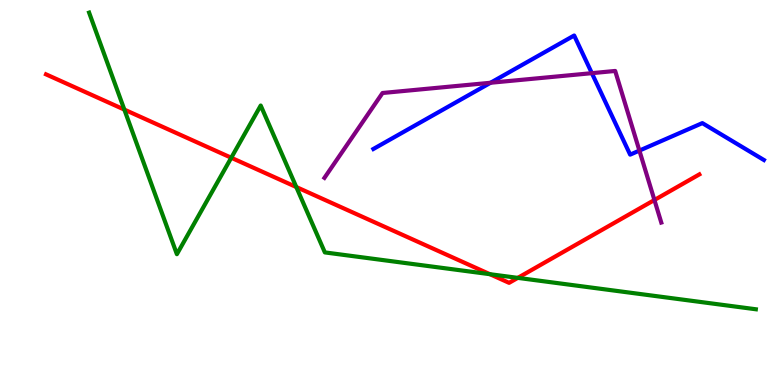[{'lines': ['blue', 'red'], 'intersections': []}, {'lines': ['green', 'red'], 'intersections': [{'x': 1.6, 'y': 7.15}, {'x': 2.98, 'y': 5.9}, {'x': 3.82, 'y': 5.14}, {'x': 6.32, 'y': 2.88}, {'x': 6.68, 'y': 2.78}]}, {'lines': ['purple', 'red'], 'intersections': [{'x': 8.44, 'y': 4.81}]}, {'lines': ['blue', 'green'], 'intersections': []}, {'lines': ['blue', 'purple'], 'intersections': [{'x': 6.33, 'y': 7.85}, {'x': 7.64, 'y': 8.1}, {'x': 8.25, 'y': 6.09}]}, {'lines': ['green', 'purple'], 'intersections': []}]